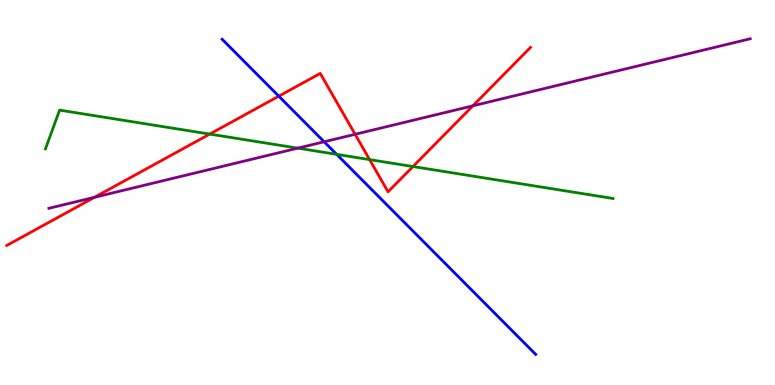[{'lines': ['blue', 'red'], 'intersections': [{'x': 3.6, 'y': 7.5}]}, {'lines': ['green', 'red'], 'intersections': [{'x': 2.71, 'y': 6.52}, {'x': 4.77, 'y': 5.85}, {'x': 5.33, 'y': 5.67}]}, {'lines': ['purple', 'red'], 'intersections': [{'x': 1.22, 'y': 4.88}, {'x': 4.58, 'y': 6.51}, {'x': 6.1, 'y': 7.25}]}, {'lines': ['blue', 'green'], 'intersections': [{'x': 4.34, 'y': 5.99}]}, {'lines': ['blue', 'purple'], 'intersections': [{'x': 4.18, 'y': 6.32}]}, {'lines': ['green', 'purple'], 'intersections': [{'x': 3.84, 'y': 6.15}]}]